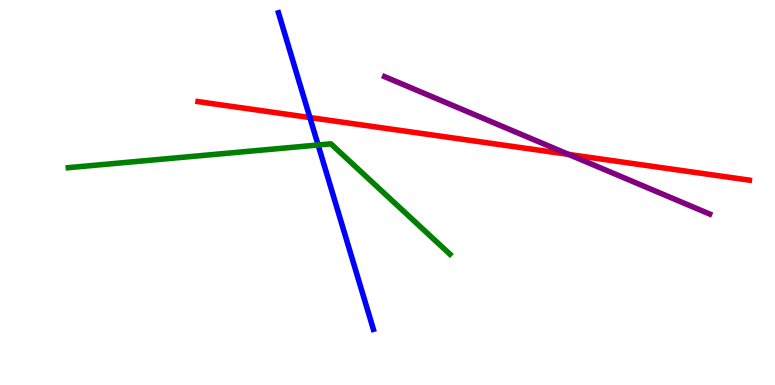[{'lines': ['blue', 'red'], 'intersections': [{'x': 4.0, 'y': 6.95}]}, {'lines': ['green', 'red'], 'intersections': []}, {'lines': ['purple', 'red'], 'intersections': [{'x': 7.34, 'y': 5.99}]}, {'lines': ['blue', 'green'], 'intersections': [{'x': 4.1, 'y': 6.23}]}, {'lines': ['blue', 'purple'], 'intersections': []}, {'lines': ['green', 'purple'], 'intersections': []}]